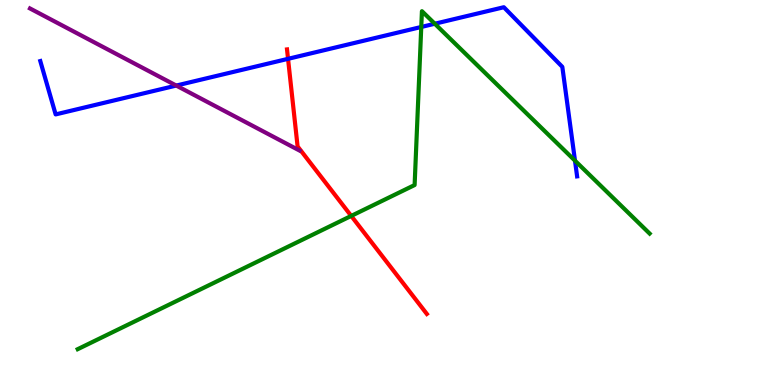[{'lines': ['blue', 'red'], 'intersections': [{'x': 3.72, 'y': 8.47}]}, {'lines': ['green', 'red'], 'intersections': [{'x': 4.53, 'y': 4.39}]}, {'lines': ['purple', 'red'], 'intersections': []}, {'lines': ['blue', 'green'], 'intersections': [{'x': 5.44, 'y': 9.3}, {'x': 5.61, 'y': 9.38}, {'x': 7.42, 'y': 5.83}]}, {'lines': ['blue', 'purple'], 'intersections': [{'x': 2.27, 'y': 7.78}]}, {'lines': ['green', 'purple'], 'intersections': []}]